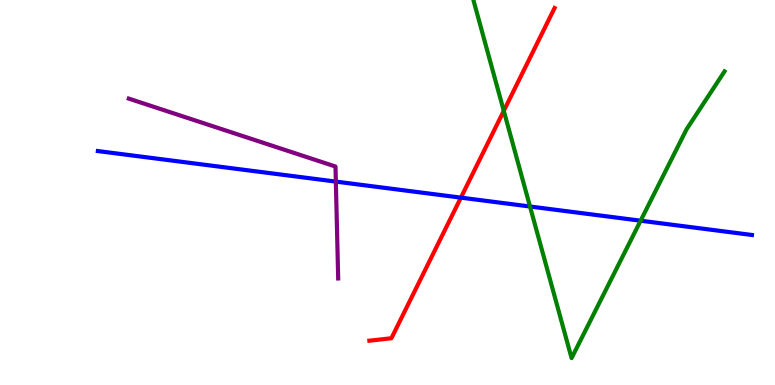[{'lines': ['blue', 'red'], 'intersections': [{'x': 5.95, 'y': 4.87}]}, {'lines': ['green', 'red'], 'intersections': [{'x': 6.5, 'y': 7.12}]}, {'lines': ['purple', 'red'], 'intersections': []}, {'lines': ['blue', 'green'], 'intersections': [{'x': 6.84, 'y': 4.64}, {'x': 8.27, 'y': 4.27}]}, {'lines': ['blue', 'purple'], 'intersections': [{'x': 4.33, 'y': 5.28}]}, {'lines': ['green', 'purple'], 'intersections': []}]